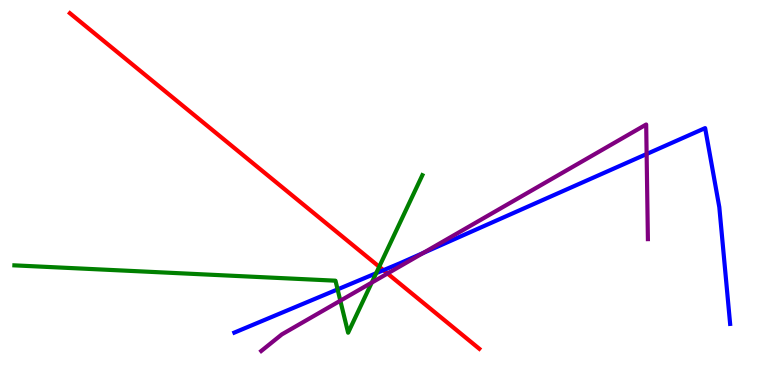[{'lines': ['blue', 'red'], 'intersections': [{'x': 4.95, 'y': 2.98}]}, {'lines': ['green', 'red'], 'intersections': [{'x': 4.89, 'y': 3.07}]}, {'lines': ['purple', 'red'], 'intersections': [{'x': 5.0, 'y': 2.9}]}, {'lines': ['blue', 'green'], 'intersections': [{'x': 4.36, 'y': 2.48}, {'x': 4.85, 'y': 2.9}]}, {'lines': ['blue', 'purple'], 'intersections': [{'x': 5.46, 'y': 3.43}, {'x': 8.34, 'y': 6.0}]}, {'lines': ['green', 'purple'], 'intersections': [{'x': 4.39, 'y': 2.19}, {'x': 4.8, 'y': 2.66}]}]